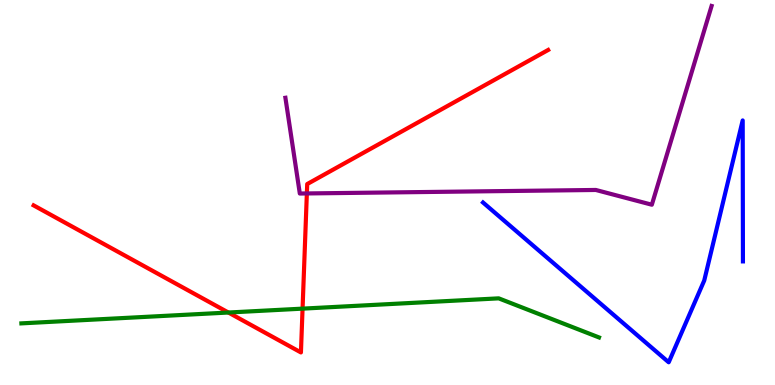[{'lines': ['blue', 'red'], 'intersections': []}, {'lines': ['green', 'red'], 'intersections': [{'x': 2.95, 'y': 1.88}, {'x': 3.9, 'y': 1.98}]}, {'lines': ['purple', 'red'], 'intersections': [{'x': 3.96, 'y': 4.98}]}, {'lines': ['blue', 'green'], 'intersections': []}, {'lines': ['blue', 'purple'], 'intersections': []}, {'lines': ['green', 'purple'], 'intersections': []}]